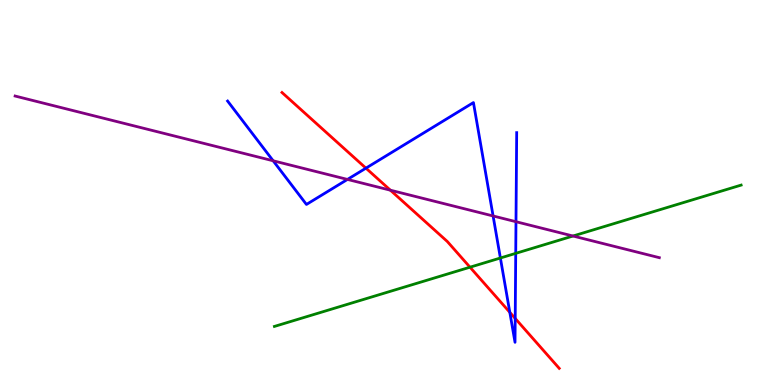[{'lines': ['blue', 'red'], 'intersections': [{'x': 4.72, 'y': 5.63}, {'x': 6.58, 'y': 1.89}, {'x': 6.65, 'y': 1.73}]}, {'lines': ['green', 'red'], 'intersections': [{'x': 6.06, 'y': 3.06}]}, {'lines': ['purple', 'red'], 'intersections': [{'x': 5.04, 'y': 5.06}]}, {'lines': ['blue', 'green'], 'intersections': [{'x': 6.46, 'y': 3.3}, {'x': 6.65, 'y': 3.42}]}, {'lines': ['blue', 'purple'], 'intersections': [{'x': 3.52, 'y': 5.82}, {'x': 4.48, 'y': 5.34}, {'x': 6.36, 'y': 4.39}, {'x': 6.66, 'y': 4.24}]}, {'lines': ['green', 'purple'], 'intersections': [{'x': 7.39, 'y': 3.87}]}]